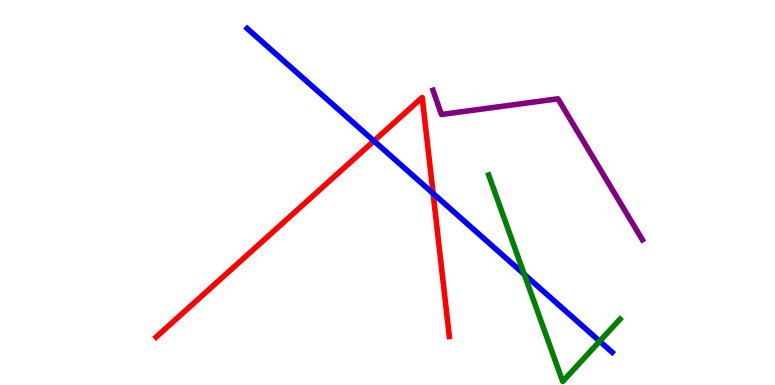[{'lines': ['blue', 'red'], 'intersections': [{'x': 4.83, 'y': 6.34}, {'x': 5.59, 'y': 4.98}]}, {'lines': ['green', 'red'], 'intersections': []}, {'lines': ['purple', 'red'], 'intersections': []}, {'lines': ['blue', 'green'], 'intersections': [{'x': 6.76, 'y': 2.87}, {'x': 7.74, 'y': 1.14}]}, {'lines': ['blue', 'purple'], 'intersections': []}, {'lines': ['green', 'purple'], 'intersections': []}]